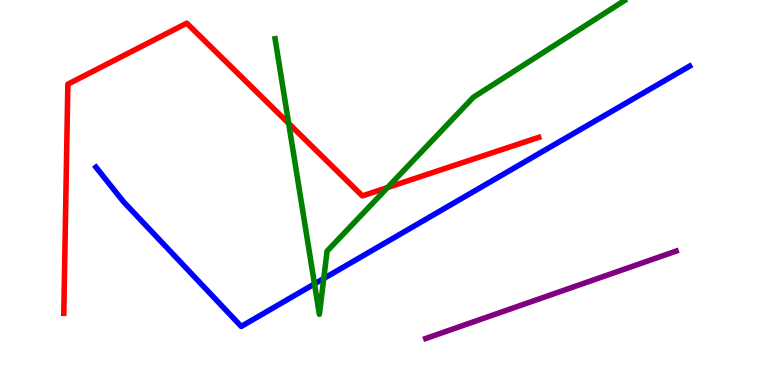[{'lines': ['blue', 'red'], 'intersections': []}, {'lines': ['green', 'red'], 'intersections': [{'x': 3.73, 'y': 6.79}, {'x': 5.0, 'y': 5.13}]}, {'lines': ['purple', 'red'], 'intersections': []}, {'lines': ['blue', 'green'], 'intersections': [{'x': 4.06, 'y': 2.63}, {'x': 4.18, 'y': 2.77}]}, {'lines': ['blue', 'purple'], 'intersections': []}, {'lines': ['green', 'purple'], 'intersections': []}]